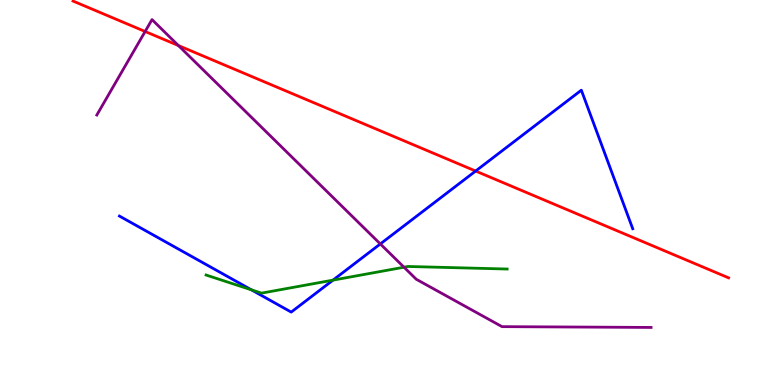[{'lines': ['blue', 'red'], 'intersections': [{'x': 6.14, 'y': 5.56}]}, {'lines': ['green', 'red'], 'intersections': []}, {'lines': ['purple', 'red'], 'intersections': [{'x': 1.87, 'y': 9.18}, {'x': 2.3, 'y': 8.82}]}, {'lines': ['blue', 'green'], 'intersections': [{'x': 3.24, 'y': 2.47}, {'x': 4.3, 'y': 2.72}]}, {'lines': ['blue', 'purple'], 'intersections': [{'x': 4.91, 'y': 3.66}]}, {'lines': ['green', 'purple'], 'intersections': [{'x': 5.21, 'y': 3.06}]}]